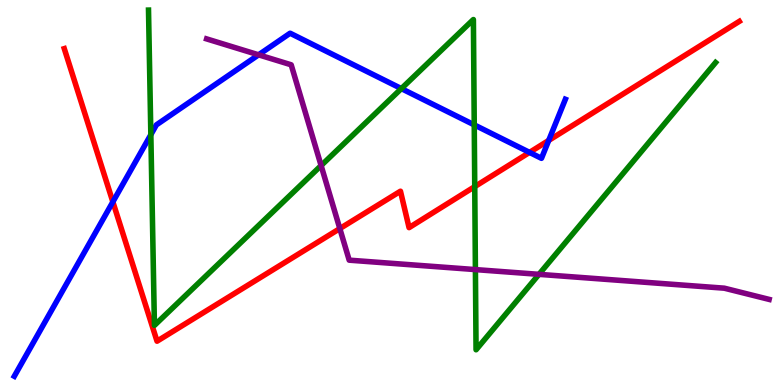[{'lines': ['blue', 'red'], 'intersections': [{'x': 1.46, 'y': 4.76}, {'x': 6.83, 'y': 6.04}, {'x': 7.08, 'y': 6.35}]}, {'lines': ['green', 'red'], 'intersections': [{'x': 6.13, 'y': 5.15}]}, {'lines': ['purple', 'red'], 'intersections': [{'x': 4.38, 'y': 4.06}]}, {'lines': ['blue', 'green'], 'intersections': [{'x': 1.95, 'y': 6.5}, {'x': 5.18, 'y': 7.7}, {'x': 6.12, 'y': 6.76}]}, {'lines': ['blue', 'purple'], 'intersections': [{'x': 3.34, 'y': 8.58}]}, {'lines': ['green', 'purple'], 'intersections': [{'x': 4.14, 'y': 5.7}, {'x': 6.13, 'y': 3.0}, {'x': 6.95, 'y': 2.87}]}]